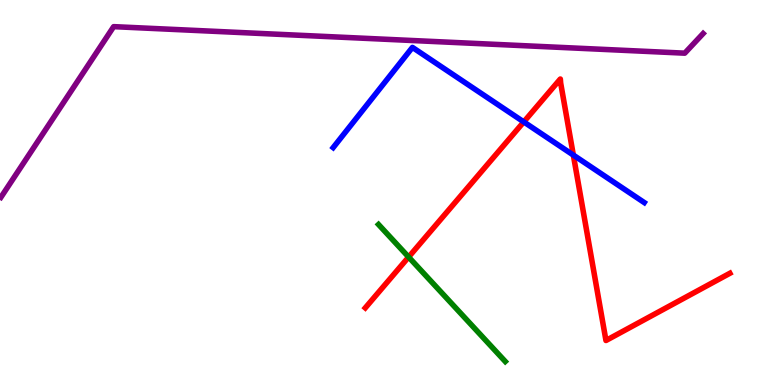[{'lines': ['blue', 'red'], 'intersections': [{'x': 6.76, 'y': 6.83}, {'x': 7.4, 'y': 5.97}]}, {'lines': ['green', 'red'], 'intersections': [{'x': 5.27, 'y': 3.32}]}, {'lines': ['purple', 'red'], 'intersections': []}, {'lines': ['blue', 'green'], 'intersections': []}, {'lines': ['blue', 'purple'], 'intersections': []}, {'lines': ['green', 'purple'], 'intersections': []}]